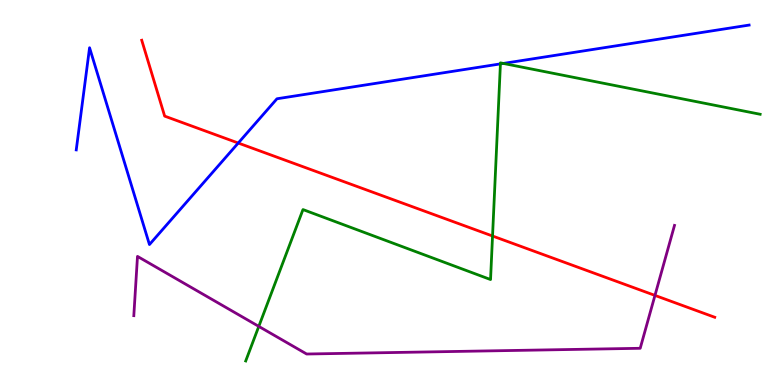[{'lines': ['blue', 'red'], 'intersections': [{'x': 3.07, 'y': 6.28}]}, {'lines': ['green', 'red'], 'intersections': [{'x': 6.36, 'y': 3.87}]}, {'lines': ['purple', 'red'], 'intersections': [{'x': 8.45, 'y': 2.33}]}, {'lines': ['blue', 'green'], 'intersections': [{'x': 6.46, 'y': 8.34}, {'x': 6.49, 'y': 8.35}]}, {'lines': ['blue', 'purple'], 'intersections': []}, {'lines': ['green', 'purple'], 'intersections': [{'x': 3.34, 'y': 1.52}]}]